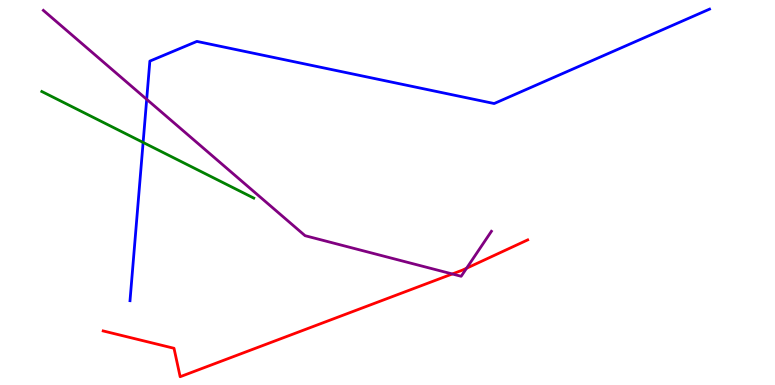[{'lines': ['blue', 'red'], 'intersections': []}, {'lines': ['green', 'red'], 'intersections': []}, {'lines': ['purple', 'red'], 'intersections': [{'x': 5.84, 'y': 2.88}, {'x': 6.02, 'y': 3.03}]}, {'lines': ['blue', 'green'], 'intersections': [{'x': 1.85, 'y': 6.3}]}, {'lines': ['blue', 'purple'], 'intersections': [{'x': 1.89, 'y': 7.42}]}, {'lines': ['green', 'purple'], 'intersections': []}]